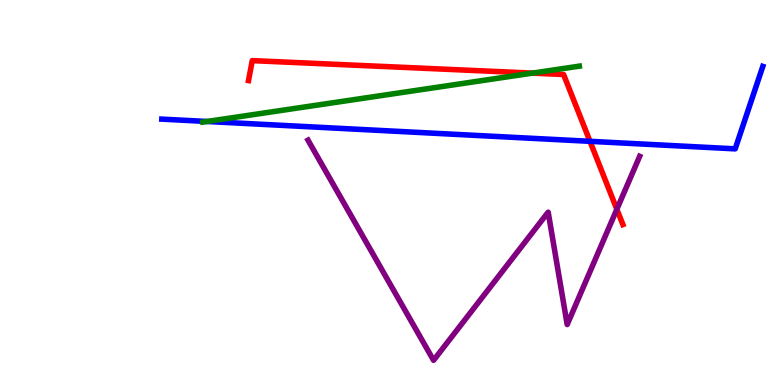[{'lines': ['blue', 'red'], 'intersections': [{'x': 7.61, 'y': 6.33}]}, {'lines': ['green', 'red'], 'intersections': [{'x': 6.87, 'y': 8.1}]}, {'lines': ['purple', 'red'], 'intersections': [{'x': 7.96, 'y': 4.56}]}, {'lines': ['blue', 'green'], 'intersections': [{'x': 2.67, 'y': 6.84}]}, {'lines': ['blue', 'purple'], 'intersections': []}, {'lines': ['green', 'purple'], 'intersections': []}]